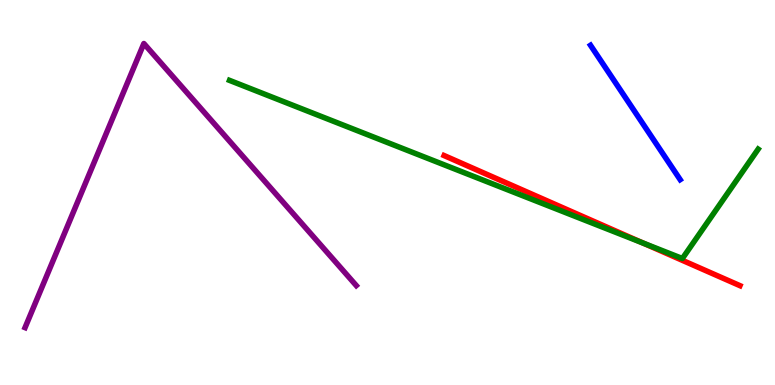[{'lines': ['blue', 'red'], 'intersections': []}, {'lines': ['green', 'red'], 'intersections': [{'x': 8.3, 'y': 3.68}]}, {'lines': ['purple', 'red'], 'intersections': []}, {'lines': ['blue', 'green'], 'intersections': []}, {'lines': ['blue', 'purple'], 'intersections': []}, {'lines': ['green', 'purple'], 'intersections': []}]